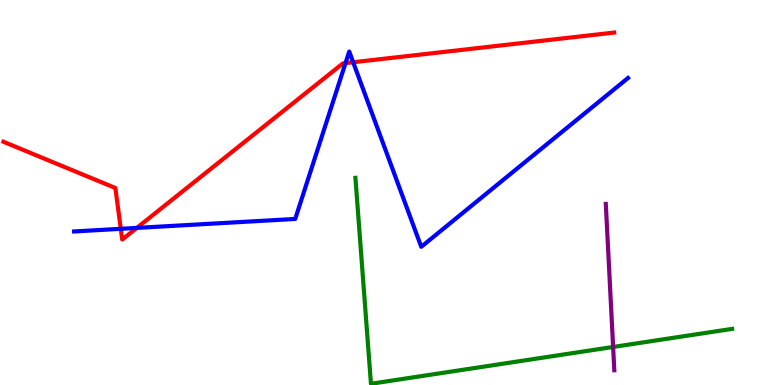[{'lines': ['blue', 'red'], 'intersections': [{'x': 1.56, 'y': 4.06}, {'x': 1.77, 'y': 4.08}, {'x': 4.46, 'y': 8.36}, {'x': 4.56, 'y': 8.38}]}, {'lines': ['green', 'red'], 'intersections': []}, {'lines': ['purple', 'red'], 'intersections': []}, {'lines': ['blue', 'green'], 'intersections': []}, {'lines': ['blue', 'purple'], 'intersections': []}, {'lines': ['green', 'purple'], 'intersections': [{'x': 7.91, 'y': 0.988}]}]